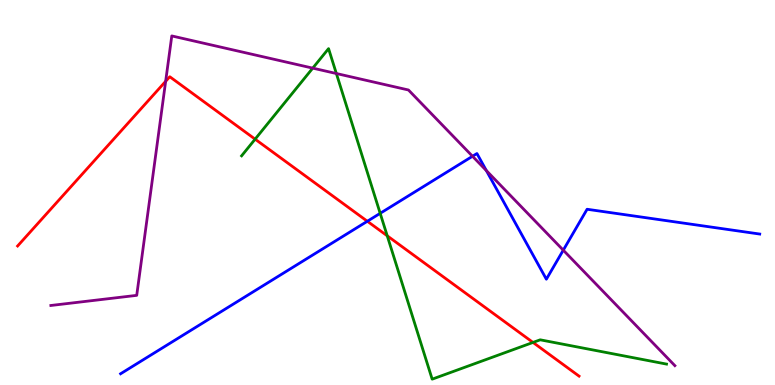[{'lines': ['blue', 'red'], 'intersections': [{'x': 4.74, 'y': 4.25}]}, {'lines': ['green', 'red'], 'intersections': [{'x': 3.29, 'y': 6.39}, {'x': 5.0, 'y': 3.88}, {'x': 6.88, 'y': 1.11}]}, {'lines': ['purple', 'red'], 'intersections': [{'x': 2.14, 'y': 7.89}]}, {'lines': ['blue', 'green'], 'intersections': [{'x': 4.91, 'y': 4.46}]}, {'lines': ['blue', 'purple'], 'intersections': [{'x': 6.1, 'y': 5.94}, {'x': 6.28, 'y': 5.57}, {'x': 7.27, 'y': 3.5}]}, {'lines': ['green', 'purple'], 'intersections': [{'x': 4.04, 'y': 8.23}, {'x': 4.34, 'y': 8.09}]}]